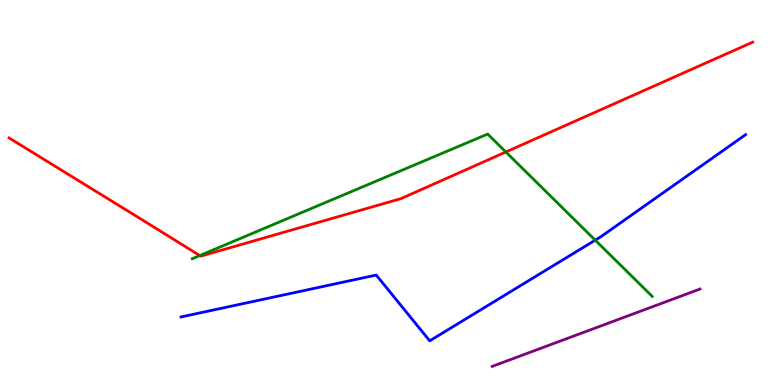[{'lines': ['blue', 'red'], 'intersections': []}, {'lines': ['green', 'red'], 'intersections': [{'x': 2.58, 'y': 3.36}, {'x': 6.53, 'y': 6.05}]}, {'lines': ['purple', 'red'], 'intersections': []}, {'lines': ['blue', 'green'], 'intersections': [{'x': 7.68, 'y': 3.76}]}, {'lines': ['blue', 'purple'], 'intersections': []}, {'lines': ['green', 'purple'], 'intersections': []}]